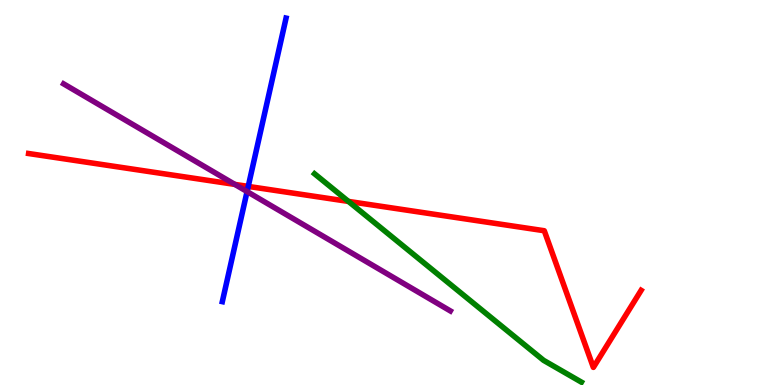[{'lines': ['blue', 'red'], 'intersections': [{'x': 3.2, 'y': 5.16}]}, {'lines': ['green', 'red'], 'intersections': [{'x': 4.5, 'y': 4.77}]}, {'lines': ['purple', 'red'], 'intersections': [{'x': 3.03, 'y': 5.21}]}, {'lines': ['blue', 'green'], 'intersections': []}, {'lines': ['blue', 'purple'], 'intersections': [{'x': 3.19, 'y': 5.02}]}, {'lines': ['green', 'purple'], 'intersections': []}]